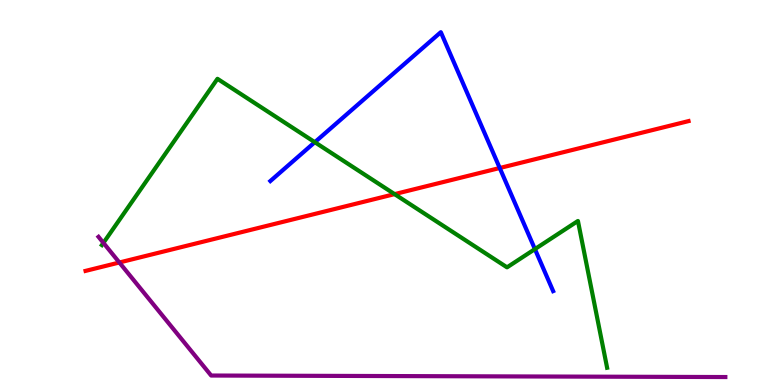[{'lines': ['blue', 'red'], 'intersections': [{'x': 6.45, 'y': 5.64}]}, {'lines': ['green', 'red'], 'intersections': [{'x': 5.09, 'y': 4.96}]}, {'lines': ['purple', 'red'], 'intersections': [{'x': 1.54, 'y': 3.18}]}, {'lines': ['blue', 'green'], 'intersections': [{'x': 4.06, 'y': 6.31}, {'x': 6.9, 'y': 3.53}]}, {'lines': ['blue', 'purple'], 'intersections': []}, {'lines': ['green', 'purple'], 'intersections': [{'x': 1.33, 'y': 3.69}]}]